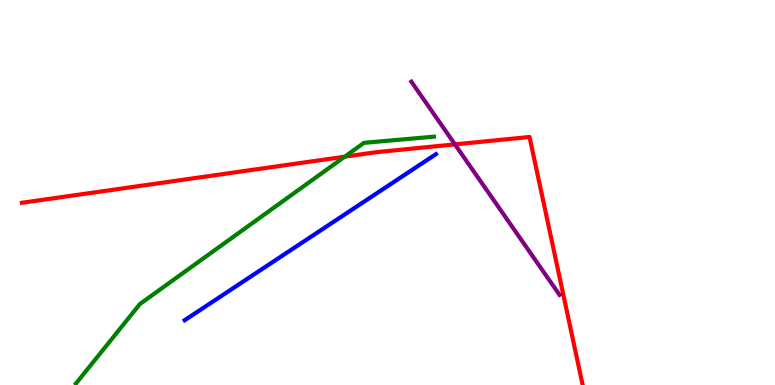[{'lines': ['blue', 'red'], 'intersections': []}, {'lines': ['green', 'red'], 'intersections': [{'x': 4.45, 'y': 5.93}]}, {'lines': ['purple', 'red'], 'intersections': [{'x': 5.87, 'y': 6.25}]}, {'lines': ['blue', 'green'], 'intersections': []}, {'lines': ['blue', 'purple'], 'intersections': []}, {'lines': ['green', 'purple'], 'intersections': []}]